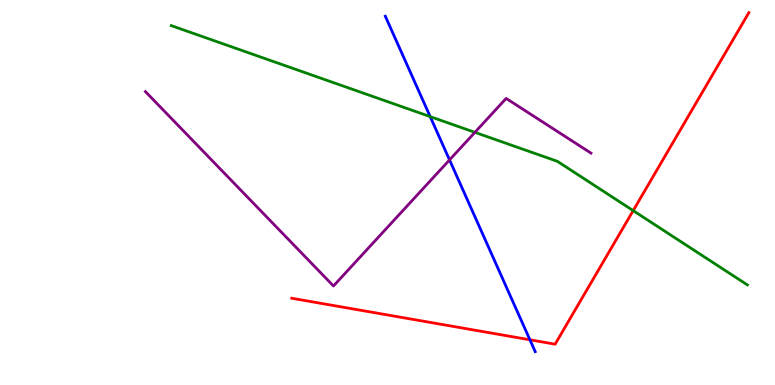[{'lines': ['blue', 'red'], 'intersections': [{'x': 6.84, 'y': 1.17}]}, {'lines': ['green', 'red'], 'intersections': [{'x': 8.17, 'y': 4.53}]}, {'lines': ['purple', 'red'], 'intersections': []}, {'lines': ['blue', 'green'], 'intersections': [{'x': 5.55, 'y': 6.97}]}, {'lines': ['blue', 'purple'], 'intersections': [{'x': 5.8, 'y': 5.85}]}, {'lines': ['green', 'purple'], 'intersections': [{'x': 6.13, 'y': 6.56}]}]